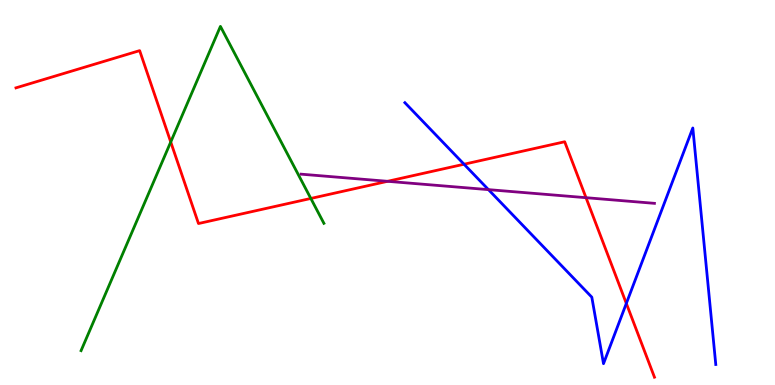[{'lines': ['blue', 'red'], 'intersections': [{'x': 5.99, 'y': 5.73}, {'x': 8.08, 'y': 2.12}]}, {'lines': ['green', 'red'], 'intersections': [{'x': 2.2, 'y': 6.31}, {'x': 4.01, 'y': 4.85}]}, {'lines': ['purple', 'red'], 'intersections': [{'x': 5.0, 'y': 5.29}, {'x': 7.56, 'y': 4.87}]}, {'lines': ['blue', 'green'], 'intersections': []}, {'lines': ['blue', 'purple'], 'intersections': [{'x': 6.3, 'y': 5.07}]}, {'lines': ['green', 'purple'], 'intersections': []}]